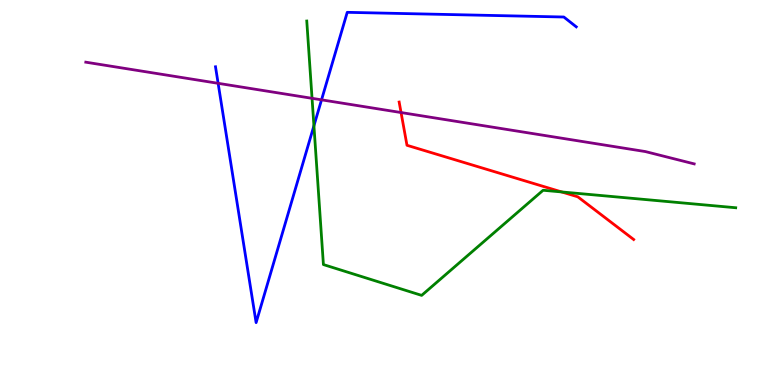[{'lines': ['blue', 'red'], 'intersections': []}, {'lines': ['green', 'red'], 'intersections': [{'x': 7.25, 'y': 5.01}]}, {'lines': ['purple', 'red'], 'intersections': [{'x': 5.17, 'y': 7.08}]}, {'lines': ['blue', 'green'], 'intersections': [{'x': 4.05, 'y': 6.73}]}, {'lines': ['blue', 'purple'], 'intersections': [{'x': 2.81, 'y': 7.84}, {'x': 4.15, 'y': 7.41}]}, {'lines': ['green', 'purple'], 'intersections': [{'x': 4.03, 'y': 7.45}]}]